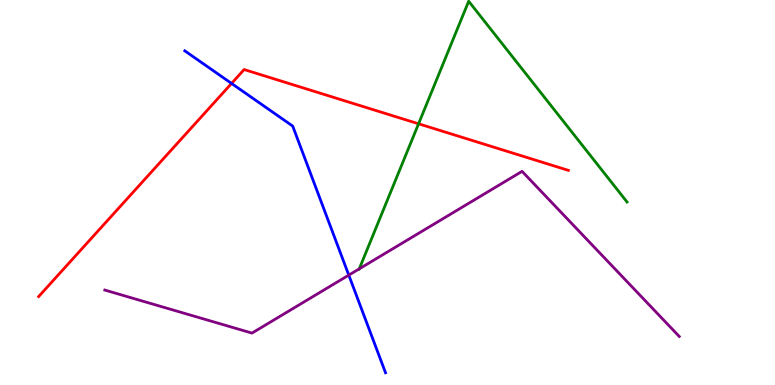[{'lines': ['blue', 'red'], 'intersections': [{'x': 2.99, 'y': 7.83}]}, {'lines': ['green', 'red'], 'intersections': [{'x': 5.4, 'y': 6.78}]}, {'lines': ['purple', 'red'], 'intersections': []}, {'lines': ['blue', 'green'], 'intersections': []}, {'lines': ['blue', 'purple'], 'intersections': [{'x': 4.5, 'y': 2.85}]}, {'lines': ['green', 'purple'], 'intersections': [{'x': 4.64, 'y': 3.02}]}]